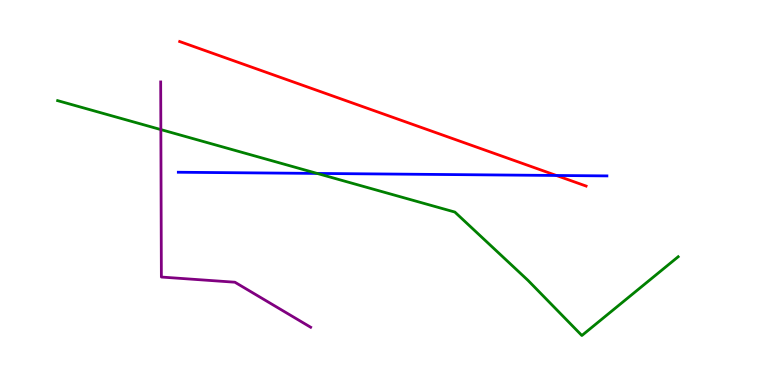[{'lines': ['blue', 'red'], 'intersections': [{'x': 7.18, 'y': 5.44}]}, {'lines': ['green', 'red'], 'intersections': []}, {'lines': ['purple', 'red'], 'intersections': []}, {'lines': ['blue', 'green'], 'intersections': [{'x': 4.09, 'y': 5.5}]}, {'lines': ['blue', 'purple'], 'intersections': []}, {'lines': ['green', 'purple'], 'intersections': [{'x': 2.08, 'y': 6.63}]}]